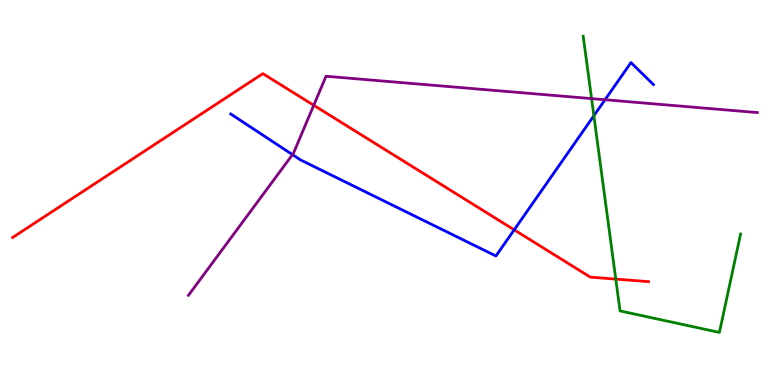[{'lines': ['blue', 'red'], 'intersections': [{'x': 6.63, 'y': 4.03}]}, {'lines': ['green', 'red'], 'intersections': [{'x': 7.95, 'y': 2.75}]}, {'lines': ['purple', 'red'], 'intersections': [{'x': 4.05, 'y': 7.27}]}, {'lines': ['blue', 'green'], 'intersections': [{'x': 7.66, 'y': 6.99}]}, {'lines': ['blue', 'purple'], 'intersections': [{'x': 3.77, 'y': 5.98}, {'x': 7.81, 'y': 7.41}]}, {'lines': ['green', 'purple'], 'intersections': [{'x': 7.63, 'y': 7.44}]}]